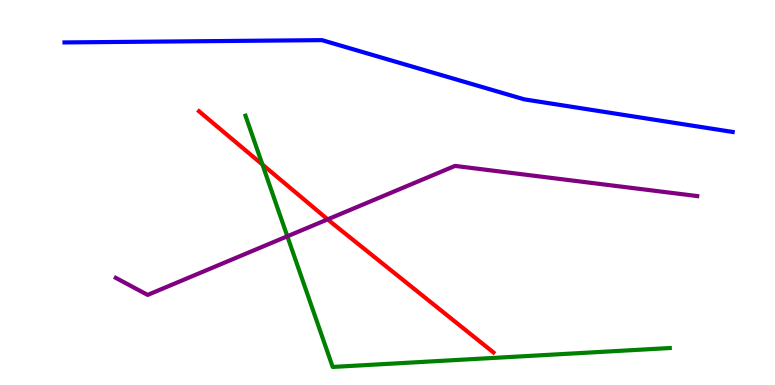[{'lines': ['blue', 'red'], 'intersections': []}, {'lines': ['green', 'red'], 'intersections': [{'x': 3.39, 'y': 5.73}]}, {'lines': ['purple', 'red'], 'intersections': [{'x': 4.23, 'y': 4.3}]}, {'lines': ['blue', 'green'], 'intersections': []}, {'lines': ['blue', 'purple'], 'intersections': []}, {'lines': ['green', 'purple'], 'intersections': [{'x': 3.71, 'y': 3.86}]}]